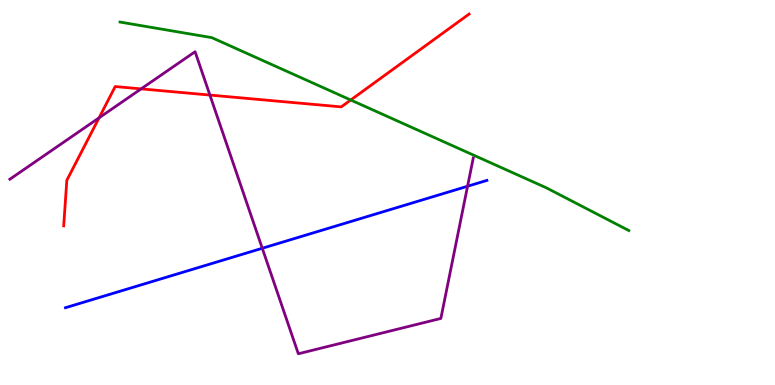[{'lines': ['blue', 'red'], 'intersections': []}, {'lines': ['green', 'red'], 'intersections': [{'x': 4.53, 'y': 7.4}]}, {'lines': ['purple', 'red'], 'intersections': [{'x': 1.28, 'y': 6.94}, {'x': 1.82, 'y': 7.69}, {'x': 2.71, 'y': 7.53}]}, {'lines': ['blue', 'green'], 'intersections': []}, {'lines': ['blue', 'purple'], 'intersections': [{'x': 3.38, 'y': 3.55}, {'x': 6.03, 'y': 5.16}]}, {'lines': ['green', 'purple'], 'intersections': []}]